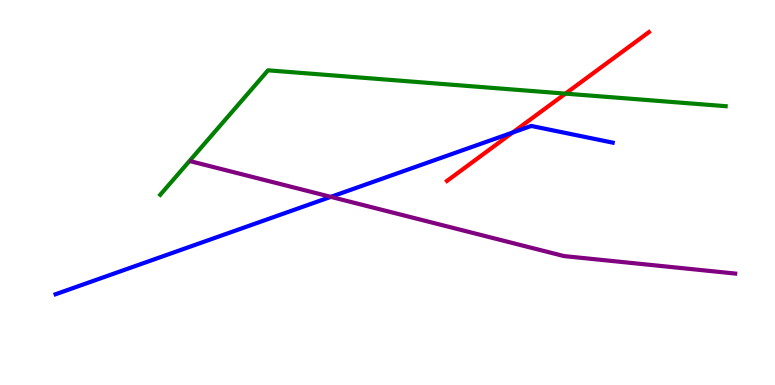[{'lines': ['blue', 'red'], 'intersections': [{'x': 6.61, 'y': 6.56}]}, {'lines': ['green', 'red'], 'intersections': [{'x': 7.3, 'y': 7.57}]}, {'lines': ['purple', 'red'], 'intersections': []}, {'lines': ['blue', 'green'], 'intersections': []}, {'lines': ['blue', 'purple'], 'intersections': [{'x': 4.27, 'y': 4.89}]}, {'lines': ['green', 'purple'], 'intersections': []}]